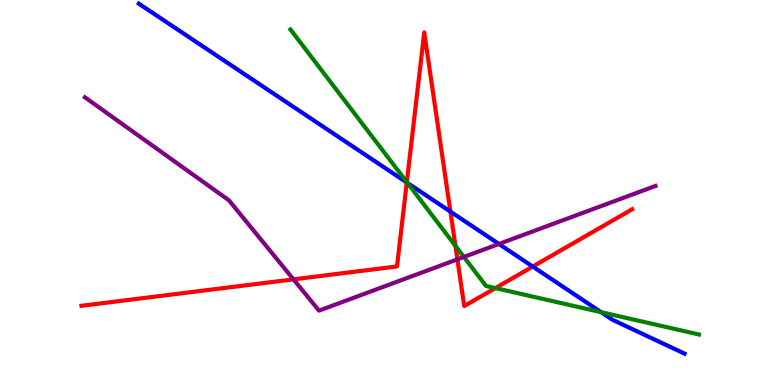[{'lines': ['blue', 'red'], 'intersections': [{'x': 5.25, 'y': 5.26}, {'x': 5.81, 'y': 4.5}, {'x': 6.87, 'y': 3.08}]}, {'lines': ['green', 'red'], 'intersections': [{'x': 5.25, 'y': 5.27}, {'x': 5.88, 'y': 3.61}, {'x': 6.39, 'y': 2.52}]}, {'lines': ['purple', 'red'], 'intersections': [{'x': 3.79, 'y': 2.74}, {'x': 5.9, 'y': 3.26}]}, {'lines': ['blue', 'green'], 'intersections': [{'x': 5.26, 'y': 5.25}, {'x': 7.76, 'y': 1.89}]}, {'lines': ['blue', 'purple'], 'intersections': [{'x': 6.44, 'y': 3.66}]}, {'lines': ['green', 'purple'], 'intersections': [{'x': 5.99, 'y': 3.33}]}]